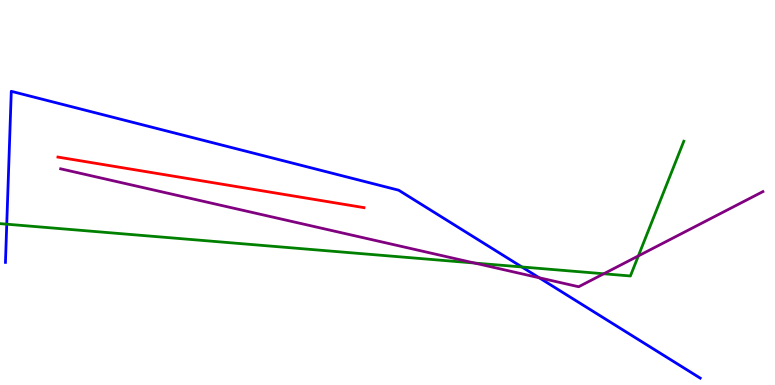[{'lines': ['blue', 'red'], 'intersections': []}, {'lines': ['green', 'red'], 'intersections': []}, {'lines': ['purple', 'red'], 'intersections': []}, {'lines': ['blue', 'green'], 'intersections': [{'x': 0.0871, 'y': 4.18}, {'x': 6.73, 'y': 3.07}]}, {'lines': ['blue', 'purple'], 'intersections': [{'x': 6.96, 'y': 2.79}]}, {'lines': ['green', 'purple'], 'intersections': [{'x': 6.12, 'y': 3.17}, {'x': 7.79, 'y': 2.89}, {'x': 8.24, 'y': 3.35}]}]